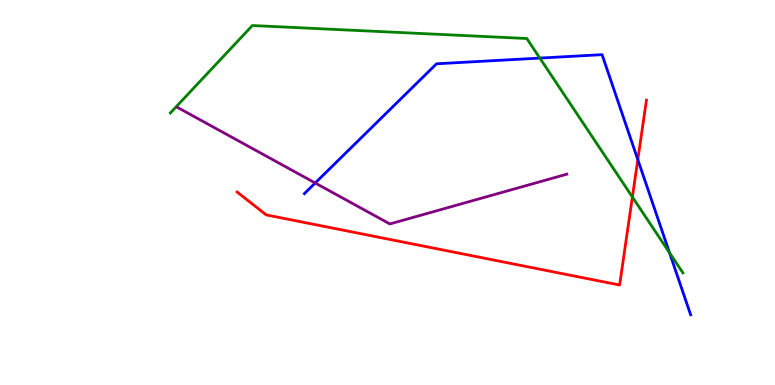[{'lines': ['blue', 'red'], 'intersections': [{'x': 8.23, 'y': 5.85}]}, {'lines': ['green', 'red'], 'intersections': [{'x': 8.16, 'y': 4.88}]}, {'lines': ['purple', 'red'], 'intersections': []}, {'lines': ['blue', 'green'], 'intersections': [{'x': 6.97, 'y': 8.49}, {'x': 8.64, 'y': 3.43}]}, {'lines': ['blue', 'purple'], 'intersections': [{'x': 4.07, 'y': 5.25}]}, {'lines': ['green', 'purple'], 'intersections': []}]